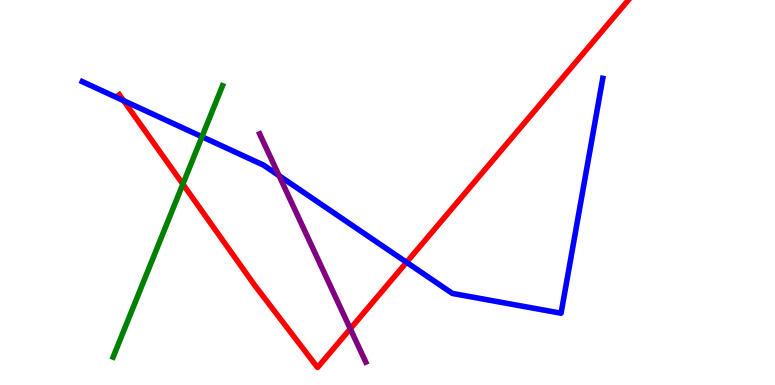[{'lines': ['blue', 'red'], 'intersections': [{'x': 1.59, 'y': 7.39}, {'x': 5.25, 'y': 3.19}]}, {'lines': ['green', 'red'], 'intersections': [{'x': 2.36, 'y': 5.22}]}, {'lines': ['purple', 'red'], 'intersections': [{'x': 4.52, 'y': 1.46}]}, {'lines': ['blue', 'green'], 'intersections': [{'x': 2.61, 'y': 6.45}]}, {'lines': ['blue', 'purple'], 'intersections': [{'x': 3.6, 'y': 5.44}]}, {'lines': ['green', 'purple'], 'intersections': []}]